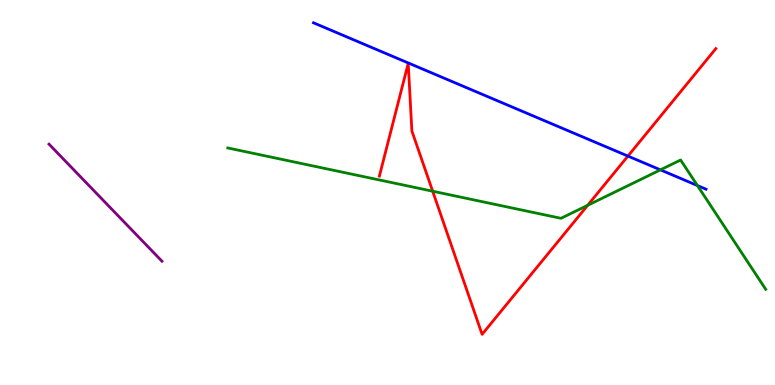[{'lines': ['blue', 'red'], 'intersections': [{'x': 8.1, 'y': 5.95}]}, {'lines': ['green', 'red'], 'intersections': [{'x': 5.58, 'y': 5.03}, {'x': 7.58, 'y': 4.67}]}, {'lines': ['purple', 'red'], 'intersections': []}, {'lines': ['blue', 'green'], 'intersections': [{'x': 8.52, 'y': 5.59}, {'x': 9.0, 'y': 5.18}]}, {'lines': ['blue', 'purple'], 'intersections': []}, {'lines': ['green', 'purple'], 'intersections': []}]